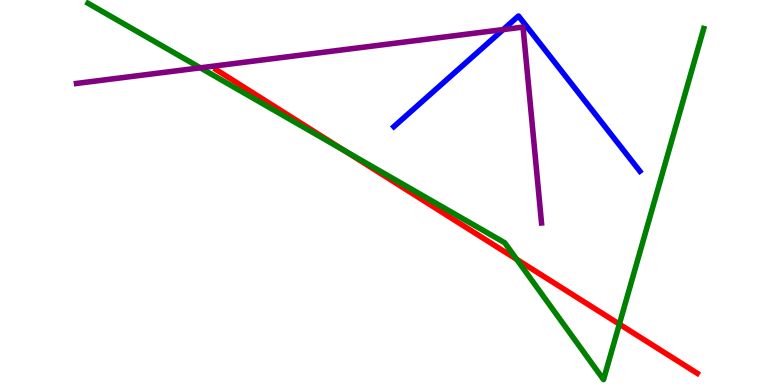[{'lines': ['blue', 'red'], 'intersections': []}, {'lines': ['green', 'red'], 'intersections': [{'x': 4.45, 'y': 6.09}, {'x': 6.67, 'y': 3.26}, {'x': 7.99, 'y': 1.58}]}, {'lines': ['purple', 'red'], 'intersections': []}, {'lines': ['blue', 'green'], 'intersections': []}, {'lines': ['blue', 'purple'], 'intersections': [{'x': 6.49, 'y': 9.23}]}, {'lines': ['green', 'purple'], 'intersections': [{'x': 2.58, 'y': 8.24}]}]